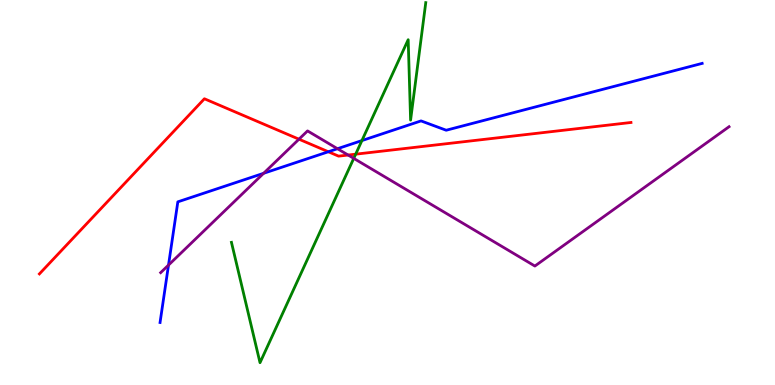[{'lines': ['blue', 'red'], 'intersections': [{'x': 4.24, 'y': 6.06}]}, {'lines': ['green', 'red'], 'intersections': [{'x': 4.59, 'y': 6.0}]}, {'lines': ['purple', 'red'], 'intersections': [{'x': 3.86, 'y': 6.38}, {'x': 4.49, 'y': 5.97}]}, {'lines': ['blue', 'green'], 'intersections': [{'x': 4.67, 'y': 6.35}]}, {'lines': ['blue', 'purple'], 'intersections': [{'x': 2.17, 'y': 3.12}, {'x': 3.4, 'y': 5.5}, {'x': 4.35, 'y': 6.14}]}, {'lines': ['green', 'purple'], 'intersections': [{'x': 4.56, 'y': 5.89}]}]